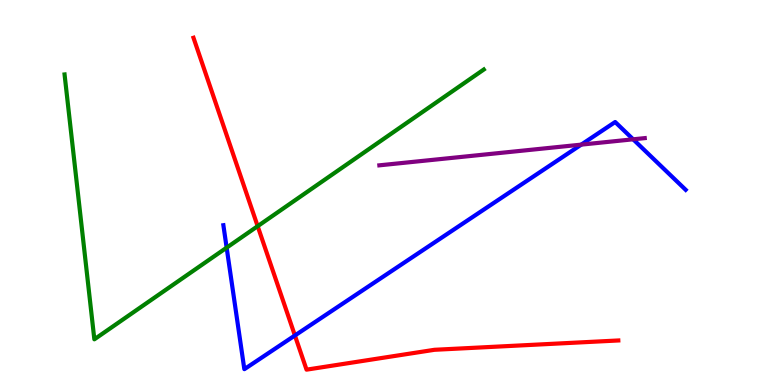[{'lines': ['blue', 'red'], 'intersections': [{'x': 3.81, 'y': 1.29}]}, {'lines': ['green', 'red'], 'intersections': [{'x': 3.32, 'y': 4.13}]}, {'lines': ['purple', 'red'], 'intersections': []}, {'lines': ['blue', 'green'], 'intersections': [{'x': 2.92, 'y': 3.57}]}, {'lines': ['blue', 'purple'], 'intersections': [{'x': 7.5, 'y': 6.24}, {'x': 8.17, 'y': 6.38}]}, {'lines': ['green', 'purple'], 'intersections': []}]